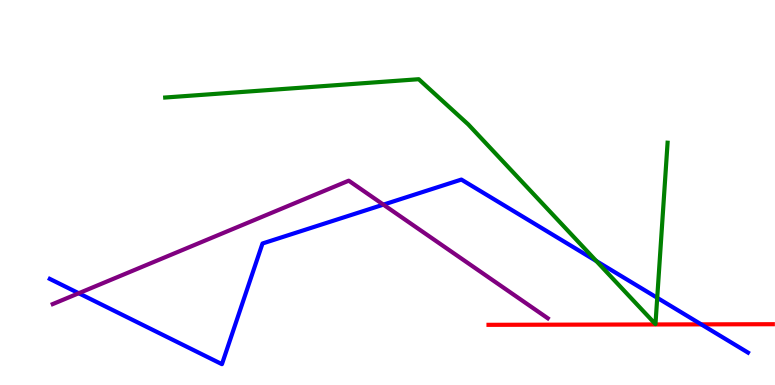[{'lines': ['blue', 'red'], 'intersections': [{'x': 9.05, 'y': 1.57}]}, {'lines': ['green', 'red'], 'intersections': []}, {'lines': ['purple', 'red'], 'intersections': []}, {'lines': ['blue', 'green'], 'intersections': [{'x': 7.69, 'y': 3.22}, {'x': 8.48, 'y': 2.27}]}, {'lines': ['blue', 'purple'], 'intersections': [{'x': 1.02, 'y': 2.38}, {'x': 4.95, 'y': 4.68}]}, {'lines': ['green', 'purple'], 'intersections': []}]